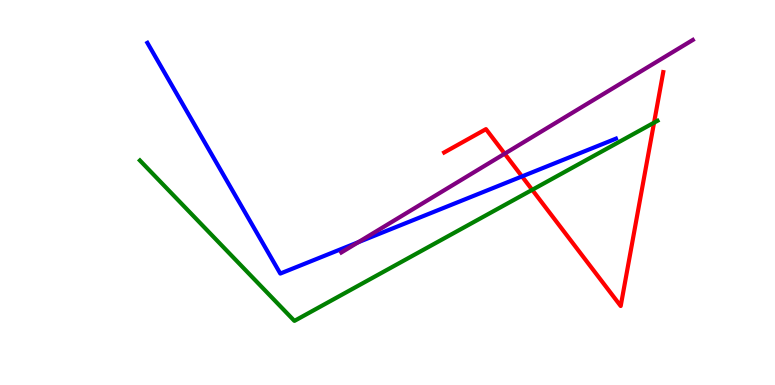[{'lines': ['blue', 'red'], 'intersections': [{'x': 6.74, 'y': 5.42}]}, {'lines': ['green', 'red'], 'intersections': [{'x': 6.87, 'y': 5.07}, {'x': 8.44, 'y': 6.81}]}, {'lines': ['purple', 'red'], 'intersections': [{'x': 6.51, 'y': 6.01}]}, {'lines': ['blue', 'green'], 'intersections': []}, {'lines': ['blue', 'purple'], 'intersections': [{'x': 4.62, 'y': 3.71}]}, {'lines': ['green', 'purple'], 'intersections': []}]